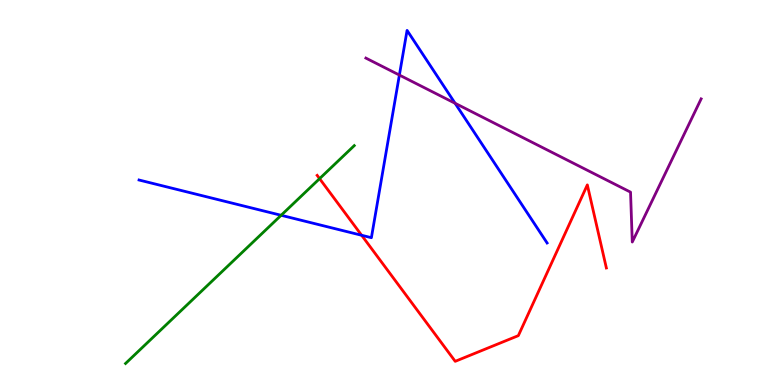[{'lines': ['blue', 'red'], 'intersections': [{'x': 4.67, 'y': 3.89}]}, {'lines': ['green', 'red'], 'intersections': [{'x': 4.12, 'y': 5.36}]}, {'lines': ['purple', 'red'], 'intersections': []}, {'lines': ['blue', 'green'], 'intersections': [{'x': 3.63, 'y': 4.41}]}, {'lines': ['blue', 'purple'], 'intersections': [{'x': 5.15, 'y': 8.05}, {'x': 5.87, 'y': 7.32}]}, {'lines': ['green', 'purple'], 'intersections': []}]